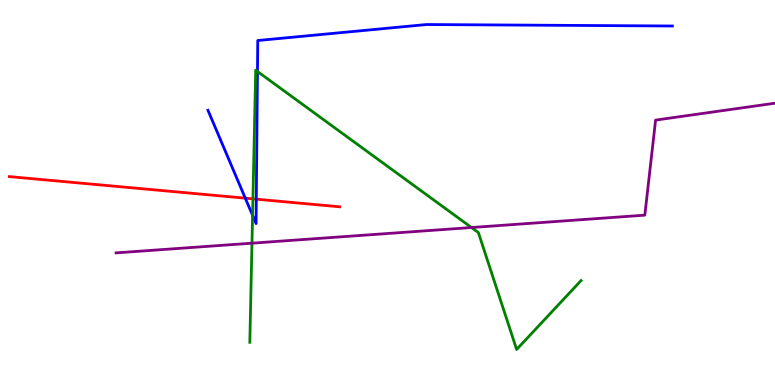[{'lines': ['blue', 'red'], 'intersections': [{'x': 3.17, 'y': 4.85}, {'x': 3.31, 'y': 4.83}]}, {'lines': ['green', 'red'], 'intersections': [{'x': 3.26, 'y': 4.83}]}, {'lines': ['purple', 'red'], 'intersections': []}, {'lines': ['blue', 'green'], 'intersections': [{'x': 3.26, 'y': 4.41}, {'x': 3.32, 'y': 8.14}]}, {'lines': ['blue', 'purple'], 'intersections': []}, {'lines': ['green', 'purple'], 'intersections': [{'x': 3.25, 'y': 3.68}, {'x': 6.08, 'y': 4.09}]}]